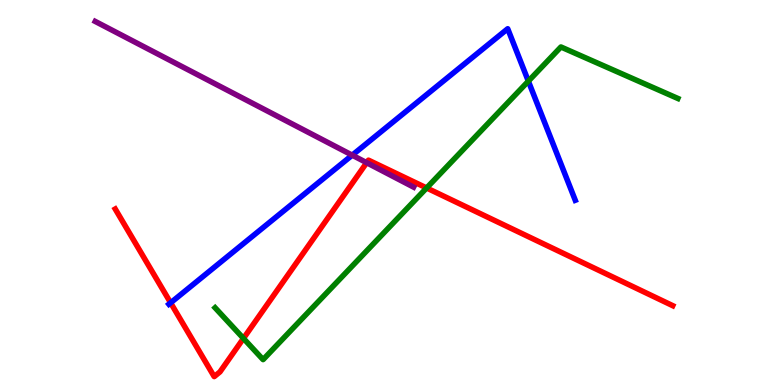[{'lines': ['blue', 'red'], 'intersections': [{'x': 2.2, 'y': 2.14}]}, {'lines': ['green', 'red'], 'intersections': [{'x': 3.14, 'y': 1.21}, {'x': 5.5, 'y': 5.12}]}, {'lines': ['purple', 'red'], 'intersections': [{'x': 4.73, 'y': 5.77}]}, {'lines': ['blue', 'green'], 'intersections': [{'x': 6.82, 'y': 7.89}]}, {'lines': ['blue', 'purple'], 'intersections': [{'x': 4.54, 'y': 5.97}]}, {'lines': ['green', 'purple'], 'intersections': []}]